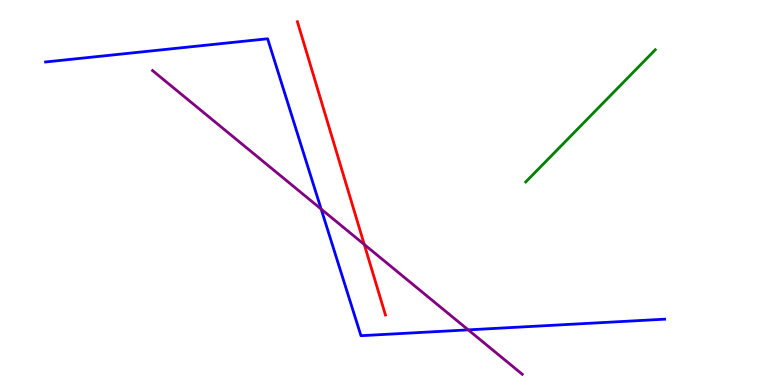[{'lines': ['blue', 'red'], 'intersections': []}, {'lines': ['green', 'red'], 'intersections': []}, {'lines': ['purple', 'red'], 'intersections': [{'x': 4.7, 'y': 3.65}]}, {'lines': ['blue', 'green'], 'intersections': []}, {'lines': ['blue', 'purple'], 'intersections': [{'x': 4.14, 'y': 4.57}, {'x': 6.04, 'y': 1.43}]}, {'lines': ['green', 'purple'], 'intersections': []}]